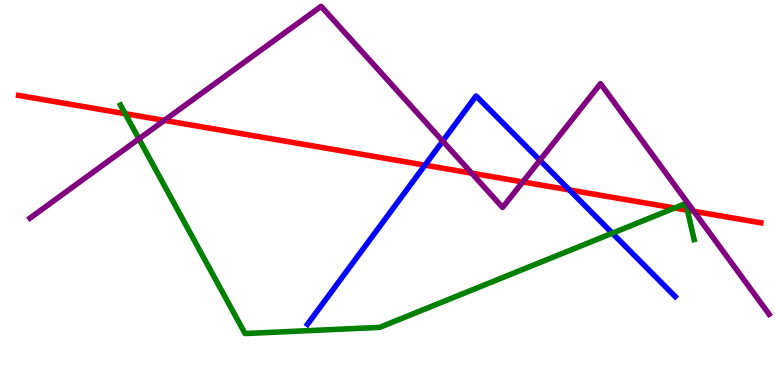[{'lines': ['blue', 'red'], 'intersections': [{'x': 5.48, 'y': 5.71}, {'x': 7.35, 'y': 5.07}]}, {'lines': ['green', 'red'], 'intersections': [{'x': 1.62, 'y': 7.05}, {'x': 8.7, 'y': 4.6}, {'x': 8.87, 'y': 4.54}]}, {'lines': ['purple', 'red'], 'intersections': [{'x': 2.12, 'y': 6.87}, {'x': 6.09, 'y': 5.5}, {'x': 6.75, 'y': 5.27}, {'x': 8.95, 'y': 4.51}]}, {'lines': ['blue', 'green'], 'intersections': [{'x': 7.9, 'y': 3.94}]}, {'lines': ['blue', 'purple'], 'intersections': [{'x': 5.71, 'y': 6.33}, {'x': 6.97, 'y': 5.84}]}, {'lines': ['green', 'purple'], 'intersections': [{'x': 1.79, 'y': 6.39}]}]